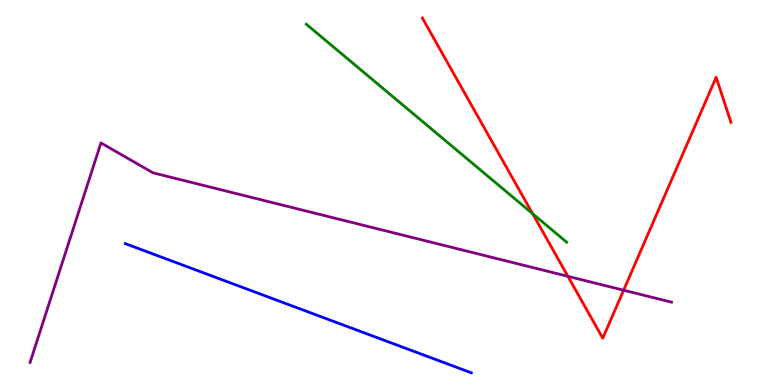[{'lines': ['blue', 'red'], 'intersections': []}, {'lines': ['green', 'red'], 'intersections': [{'x': 6.87, 'y': 4.45}]}, {'lines': ['purple', 'red'], 'intersections': [{'x': 7.33, 'y': 2.82}, {'x': 8.05, 'y': 2.46}]}, {'lines': ['blue', 'green'], 'intersections': []}, {'lines': ['blue', 'purple'], 'intersections': []}, {'lines': ['green', 'purple'], 'intersections': []}]